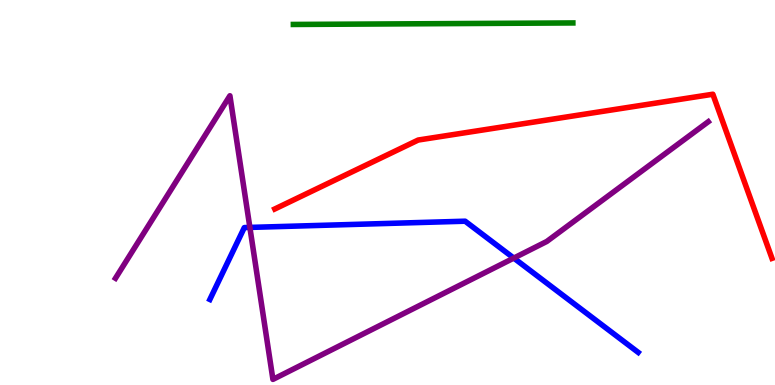[{'lines': ['blue', 'red'], 'intersections': []}, {'lines': ['green', 'red'], 'intersections': []}, {'lines': ['purple', 'red'], 'intersections': []}, {'lines': ['blue', 'green'], 'intersections': []}, {'lines': ['blue', 'purple'], 'intersections': [{'x': 3.22, 'y': 4.09}, {'x': 6.63, 'y': 3.3}]}, {'lines': ['green', 'purple'], 'intersections': []}]